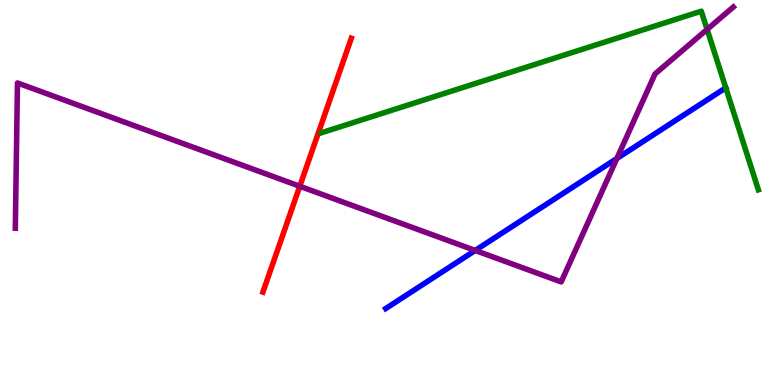[{'lines': ['blue', 'red'], 'intersections': []}, {'lines': ['green', 'red'], 'intersections': []}, {'lines': ['purple', 'red'], 'intersections': [{'x': 3.87, 'y': 5.16}]}, {'lines': ['blue', 'green'], 'intersections': []}, {'lines': ['blue', 'purple'], 'intersections': [{'x': 6.13, 'y': 3.49}, {'x': 7.96, 'y': 5.88}]}, {'lines': ['green', 'purple'], 'intersections': [{'x': 9.12, 'y': 9.24}]}]